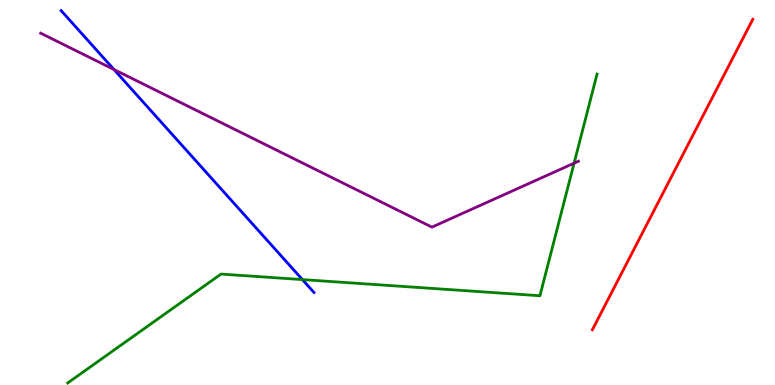[{'lines': ['blue', 'red'], 'intersections': []}, {'lines': ['green', 'red'], 'intersections': []}, {'lines': ['purple', 'red'], 'intersections': []}, {'lines': ['blue', 'green'], 'intersections': [{'x': 3.9, 'y': 2.74}]}, {'lines': ['blue', 'purple'], 'intersections': [{'x': 1.47, 'y': 8.19}]}, {'lines': ['green', 'purple'], 'intersections': [{'x': 7.41, 'y': 5.76}]}]